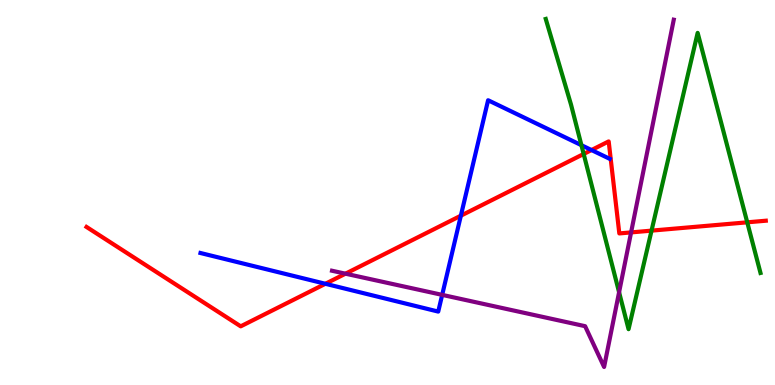[{'lines': ['blue', 'red'], 'intersections': [{'x': 4.2, 'y': 2.63}, {'x': 5.95, 'y': 4.4}, {'x': 7.63, 'y': 6.1}]}, {'lines': ['green', 'red'], 'intersections': [{'x': 7.53, 'y': 6.0}, {'x': 8.41, 'y': 4.01}, {'x': 9.64, 'y': 4.23}]}, {'lines': ['purple', 'red'], 'intersections': [{'x': 4.46, 'y': 2.89}, {'x': 8.14, 'y': 3.96}]}, {'lines': ['blue', 'green'], 'intersections': [{'x': 7.5, 'y': 6.23}]}, {'lines': ['blue', 'purple'], 'intersections': [{'x': 5.71, 'y': 2.34}]}, {'lines': ['green', 'purple'], 'intersections': [{'x': 7.99, 'y': 2.41}]}]